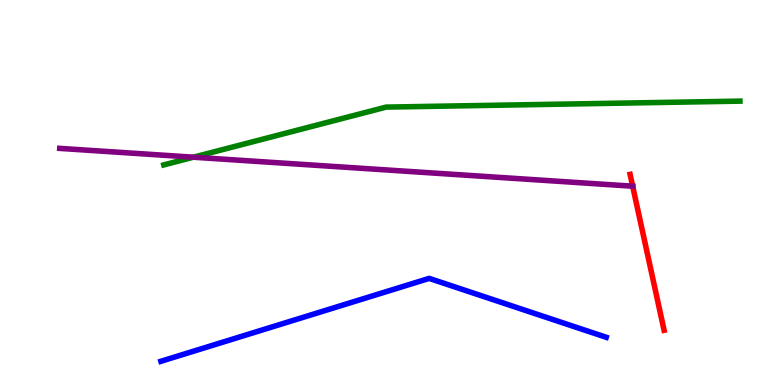[{'lines': ['blue', 'red'], 'intersections': []}, {'lines': ['green', 'red'], 'intersections': []}, {'lines': ['purple', 'red'], 'intersections': [{'x': 8.16, 'y': 5.16}]}, {'lines': ['blue', 'green'], 'intersections': []}, {'lines': ['blue', 'purple'], 'intersections': []}, {'lines': ['green', 'purple'], 'intersections': [{'x': 2.5, 'y': 5.92}]}]